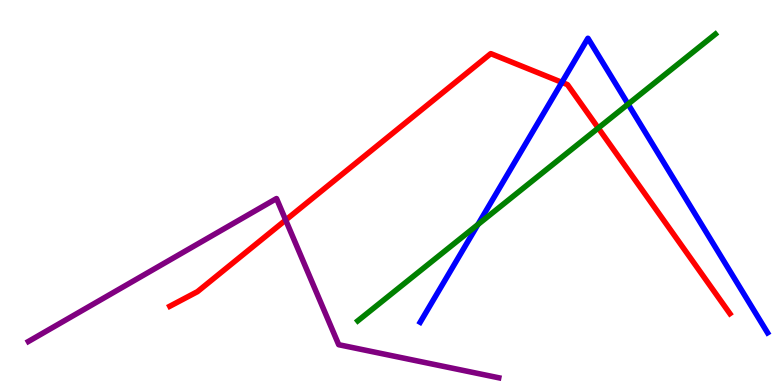[{'lines': ['blue', 'red'], 'intersections': [{'x': 7.25, 'y': 7.86}]}, {'lines': ['green', 'red'], 'intersections': [{'x': 7.72, 'y': 6.67}]}, {'lines': ['purple', 'red'], 'intersections': [{'x': 3.69, 'y': 4.28}]}, {'lines': ['blue', 'green'], 'intersections': [{'x': 6.17, 'y': 4.17}, {'x': 8.1, 'y': 7.3}]}, {'lines': ['blue', 'purple'], 'intersections': []}, {'lines': ['green', 'purple'], 'intersections': []}]